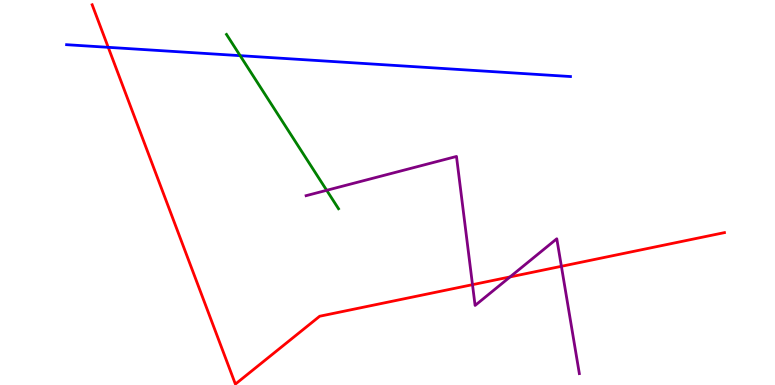[{'lines': ['blue', 'red'], 'intersections': [{'x': 1.4, 'y': 8.77}]}, {'lines': ['green', 'red'], 'intersections': []}, {'lines': ['purple', 'red'], 'intersections': [{'x': 6.1, 'y': 2.61}, {'x': 6.58, 'y': 2.81}, {'x': 7.24, 'y': 3.08}]}, {'lines': ['blue', 'green'], 'intersections': [{'x': 3.1, 'y': 8.55}]}, {'lines': ['blue', 'purple'], 'intersections': []}, {'lines': ['green', 'purple'], 'intersections': [{'x': 4.22, 'y': 5.06}]}]